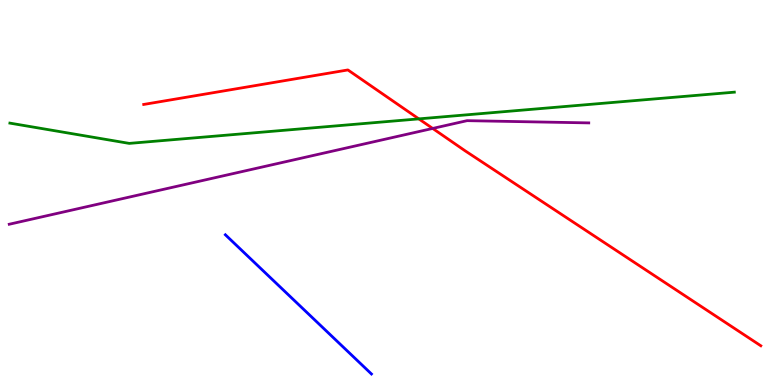[{'lines': ['blue', 'red'], 'intersections': []}, {'lines': ['green', 'red'], 'intersections': [{'x': 5.4, 'y': 6.91}]}, {'lines': ['purple', 'red'], 'intersections': [{'x': 5.58, 'y': 6.66}]}, {'lines': ['blue', 'green'], 'intersections': []}, {'lines': ['blue', 'purple'], 'intersections': []}, {'lines': ['green', 'purple'], 'intersections': []}]